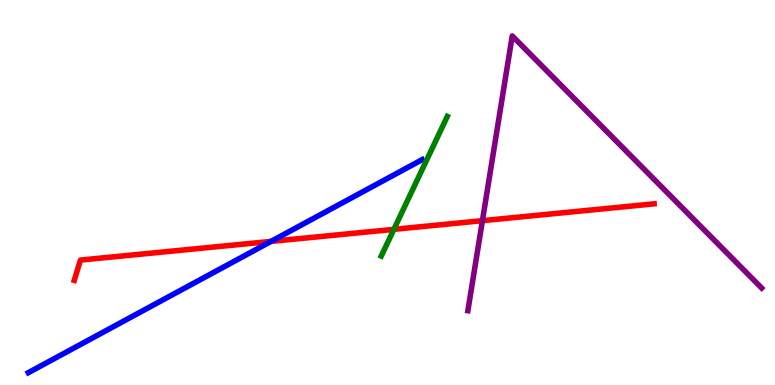[{'lines': ['blue', 'red'], 'intersections': [{'x': 3.5, 'y': 3.73}]}, {'lines': ['green', 'red'], 'intersections': [{'x': 5.08, 'y': 4.04}]}, {'lines': ['purple', 'red'], 'intersections': [{'x': 6.22, 'y': 4.27}]}, {'lines': ['blue', 'green'], 'intersections': []}, {'lines': ['blue', 'purple'], 'intersections': []}, {'lines': ['green', 'purple'], 'intersections': []}]